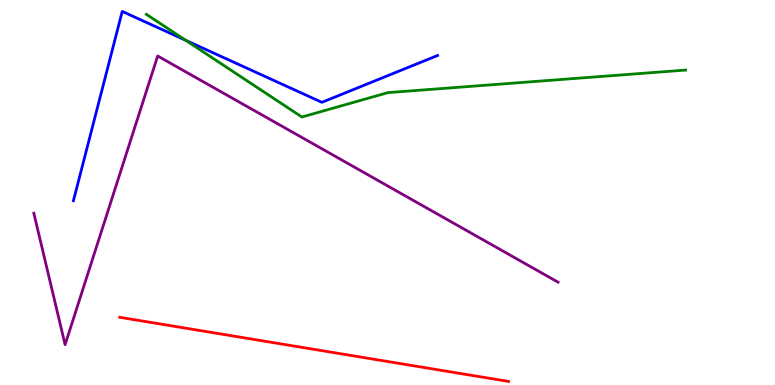[{'lines': ['blue', 'red'], 'intersections': []}, {'lines': ['green', 'red'], 'intersections': []}, {'lines': ['purple', 'red'], 'intersections': []}, {'lines': ['blue', 'green'], 'intersections': [{'x': 2.4, 'y': 8.95}]}, {'lines': ['blue', 'purple'], 'intersections': []}, {'lines': ['green', 'purple'], 'intersections': []}]